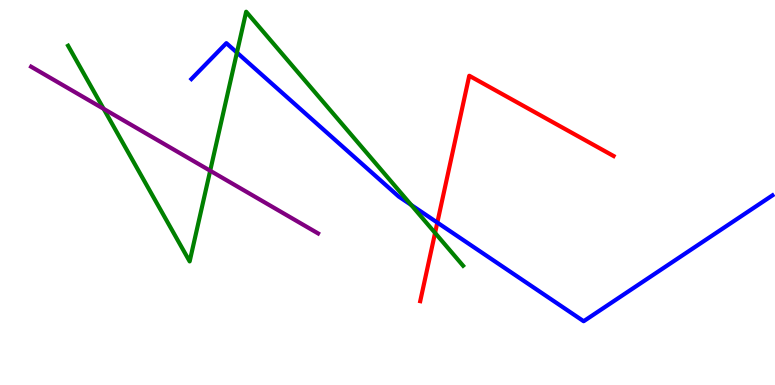[{'lines': ['blue', 'red'], 'intersections': [{'x': 5.64, 'y': 4.22}]}, {'lines': ['green', 'red'], 'intersections': [{'x': 5.61, 'y': 3.95}]}, {'lines': ['purple', 'red'], 'intersections': []}, {'lines': ['blue', 'green'], 'intersections': [{'x': 3.06, 'y': 8.63}, {'x': 5.31, 'y': 4.68}]}, {'lines': ['blue', 'purple'], 'intersections': []}, {'lines': ['green', 'purple'], 'intersections': [{'x': 1.34, 'y': 7.17}, {'x': 2.71, 'y': 5.57}]}]